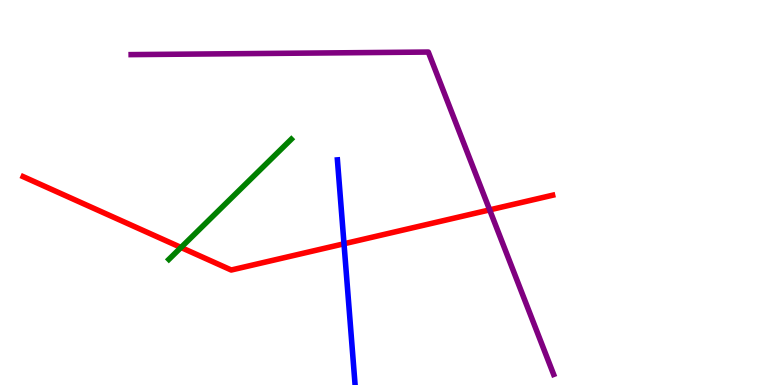[{'lines': ['blue', 'red'], 'intersections': [{'x': 4.44, 'y': 3.67}]}, {'lines': ['green', 'red'], 'intersections': [{'x': 2.34, 'y': 3.57}]}, {'lines': ['purple', 'red'], 'intersections': [{'x': 6.32, 'y': 4.55}]}, {'lines': ['blue', 'green'], 'intersections': []}, {'lines': ['blue', 'purple'], 'intersections': []}, {'lines': ['green', 'purple'], 'intersections': []}]